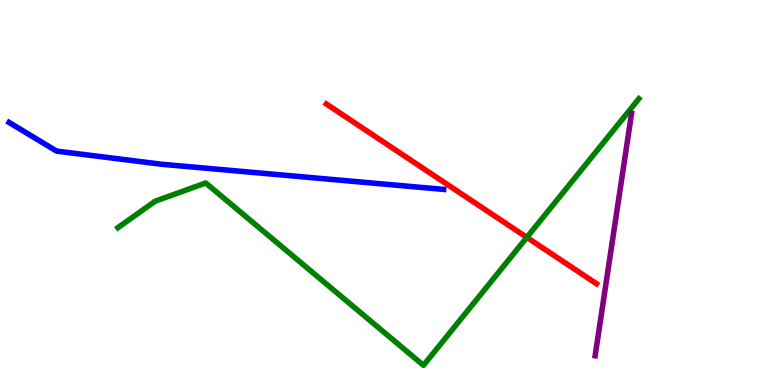[{'lines': ['blue', 'red'], 'intersections': []}, {'lines': ['green', 'red'], 'intersections': [{'x': 6.8, 'y': 3.83}]}, {'lines': ['purple', 'red'], 'intersections': []}, {'lines': ['blue', 'green'], 'intersections': []}, {'lines': ['blue', 'purple'], 'intersections': []}, {'lines': ['green', 'purple'], 'intersections': []}]